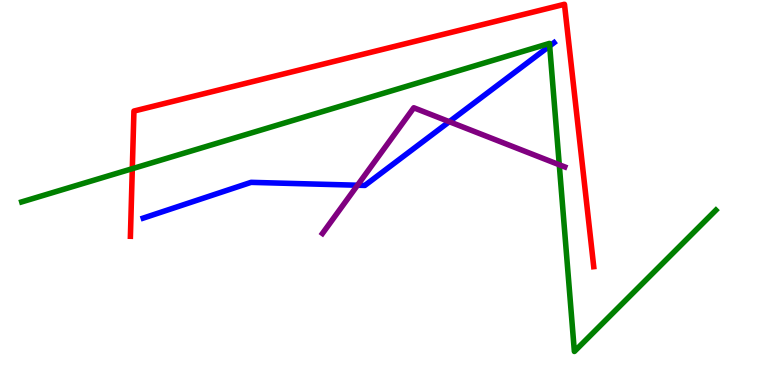[{'lines': ['blue', 'red'], 'intersections': []}, {'lines': ['green', 'red'], 'intersections': [{'x': 1.71, 'y': 5.62}]}, {'lines': ['purple', 'red'], 'intersections': []}, {'lines': ['blue', 'green'], 'intersections': [{'x': 7.09, 'y': 8.81}]}, {'lines': ['blue', 'purple'], 'intersections': [{'x': 4.61, 'y': 5.19}, {'x': 5.8, 'y': 6.84}]}, {'lines': ['green', 'purple'], 'intersections': [{'x': 7.22, 'y': 5.72}]}]